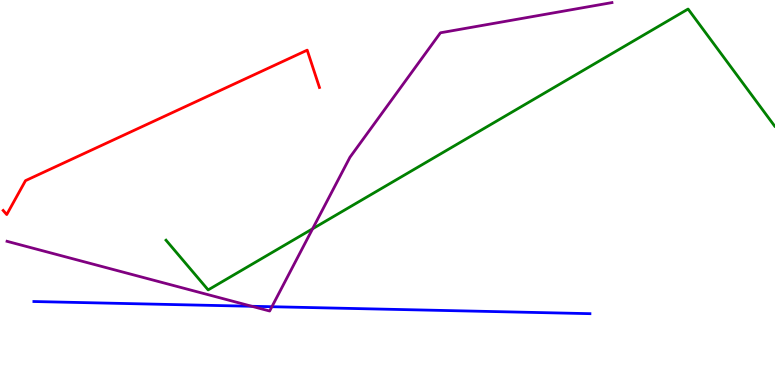[{'lines': ['blue', 'red'], 'intersections': []}, {'lines': ['green', 'red'], 'intersections': []}, {'lines': ['purple', 'red'], 'intersections': []}, {'lines': ['blue', 'green'], 'intersections': []}, {'lines': ['blue', 'purple'], 'intersections': [{'x': 3.25, 'y': 2.04}, {'x': 3.51, 'y': 2.03}]}, {'lines': ['green', 'purple'], 'intersections': [{'x': 4.03, 'y': 4.06}]}]